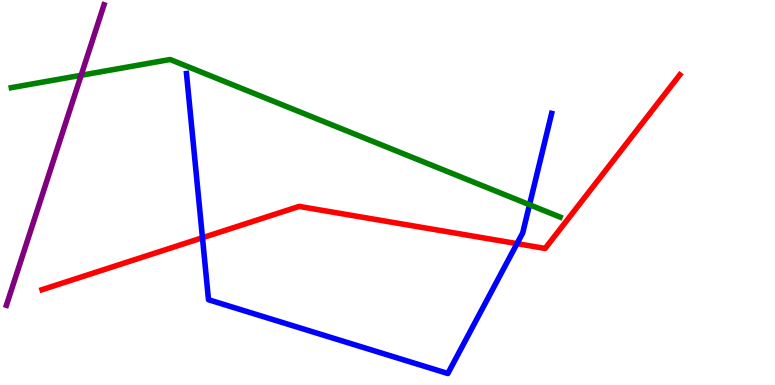[{'lines': ['blue', 'red'], 'intersections': [{'x': 2.61, 'y': 3.83}, {'x': 6.67, 'y': 3.67}]}, {'lines': ['green', 'red'], 'intersections': []}, {'lines': ['purple', 'red'], 'intersections': []}, {'lines': ['blue', 'green'], 'intersections': [{'x': 6.83, 'y': 4.68}]}, {'lines': ['blue', 'purple'], 'intersections': []}, {'lines': ['green', 'purple'], 'intersections': [{'x': 1.05, 'y': 8.04}]}]